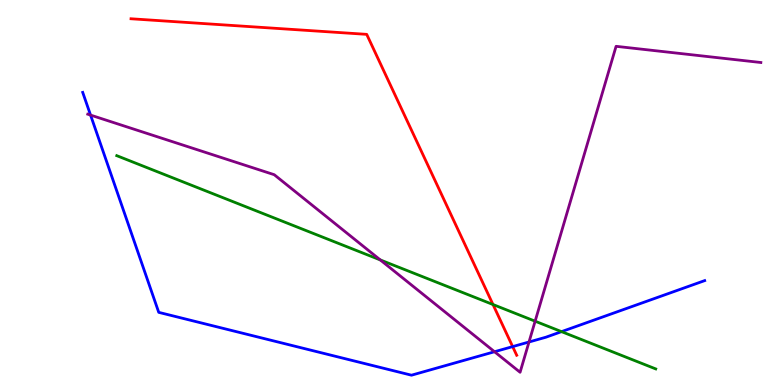[{'lines': ['blue', 'red'], 'intersections': [{'x': 6.62, 'y': 0.997}]}, {'lines': ['green', 'red'], 'intersections': [{'x': 6.36, 'y': 2.09}]}, {'lines': ['purple', 'red'], 'intersections': []}, {'lines': ['blue', 'green'], 'intersections': [{'x': 7.25, 'y': 1.39}]}, {'lines': ['blue', 'purple'], 'intersections': [{'x': 1.17, 'y': 7.01}, {'x': 6.38, 'y': 0.864}, {'x': 6.83, 'y': 1.12}]}, {'lines': ['green', 'purple'], 'intersections': [{'x': 4.91, 'y': 3.25}, {'x': 6.9, 'y': 1.66}]}]